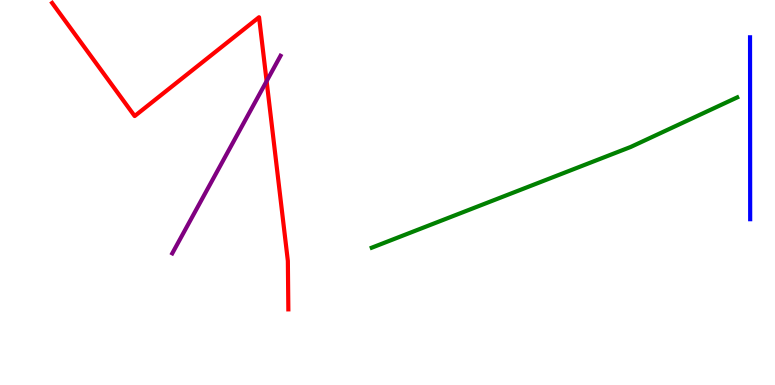[{'lines': ['blue', 'red'], 'intersections': []}, {'lines': ['green', 'red'], 'intersections': []}, {'lines': ['purple', 'red'], 'intersections': [{'x': 3.44, 'y': 7.89}]}, {'lines': ['blue', 'green'], 'intersections': []}, {'lines': ['blue', 'purple'], 'intersections': []}, {'lines': ['green', 'purple'], 'intersections': []}]